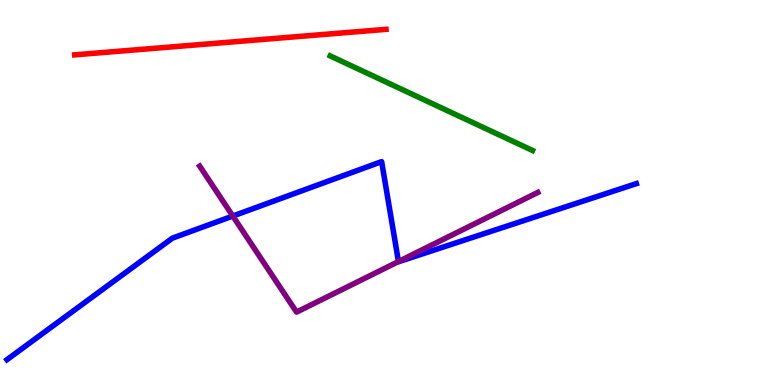[{'lines': ['blue', 'red'], 'intersections': []}, {'lines': ['green', 'red'], 'intersections': []}, {'lines': ['purple', 'red'], 'intersections': []}, {'lines': ['blue', 'green'], 'intersections': []}, {'lines': ['blue', 'purple'], 'intersections': [{'x': 3.0, 'y': 4.39}, {'x': 5.14, 'y': 3.21}]}, {'lines': ['green', 'purple'], 'intersections': []}]